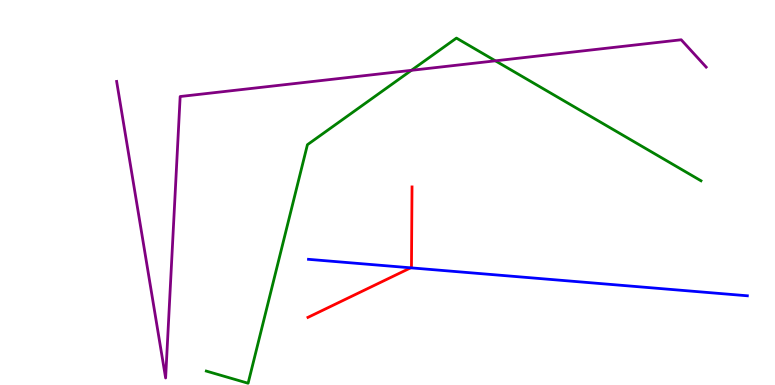[{'lines': ['blue', 'red'], 'intersections': [{'x': 5.3, 'y': 3.04}]}, {'lines': ['green', 'red'], 'intersections': []}, {'lines': ['purple', 'red'], 'intersections': []}, {'lines': ['blue', 'green'], 'intersections': []}, {'lines': ['blue', 'purple'], 'intersections': []}, {'lines': ['green', 'purple'], 'intersections': [{'x': 5.31, 'y': 8.17}, {'x': 6.39, 'y': 8.42}]}]